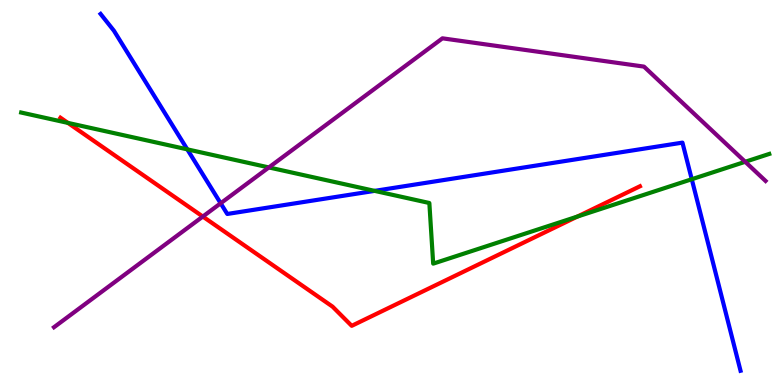[{'lines': ['blue', 'red'], 'intersections': []}, {'lines': ['green', 'red'], 'intersections': [{'x': 0.876, 'y': 6.81}, {'x': 7.45, 'y': 4.37}]}, {'lines': ['purple', 'red'], 'intersections': [{'x': 2.62, 'y': 4.38}]}, {'lines': ['blue', 'green'], 'intersections': [{'x': 2.42, 'y': 6.12}, {'x': 4.83, 'y': 5.04}, {'x': 8.93, 'y': 5.34}]}, {'lines': ['blue', 'purple'], 'intersections': [{'x': 2.85, 'y': 4.72}]}, {'lines': ['green', 'purple'], 'intersections': [{'x': 3.47, 'y': 5.65}, {'x': 9.62, 'y': 5.8}]}]